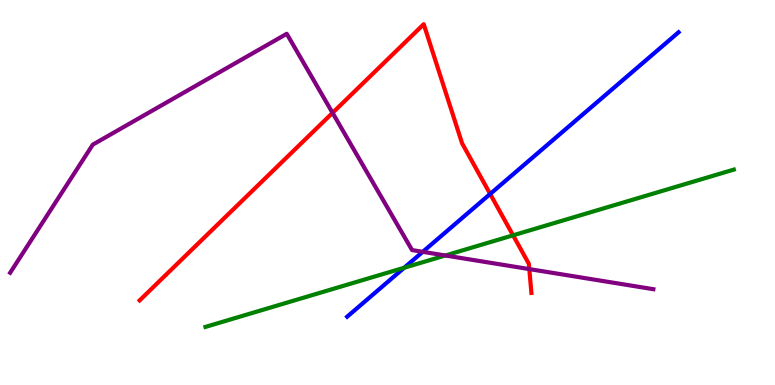[{'lines': ['blue', 'red'], 'intersections': [{'x': 6.32, 'y': 4.96}]}, {'lines': ['green', 'red'], 'intersections': [{'x': 6.62, 'y': 3.89}]}, {'lines': ['purple', 'red'], 'intersections': [{'x': 4.29, 'y': 7.07}, {'x': 6.83, 'y': 3.01}]}, {'lines': ['blue', 'green'], 'intersections': [{'x': 5.22, 'y': 3.05}]}, {'lines': ['blue', 'purple'], 'intersections': [{'x': 5.45, 'y': 3.46}]}, {'lines': ['green', 'purple'], 'intersections': [{'x': 5.75, 'y': 3.36}]}]